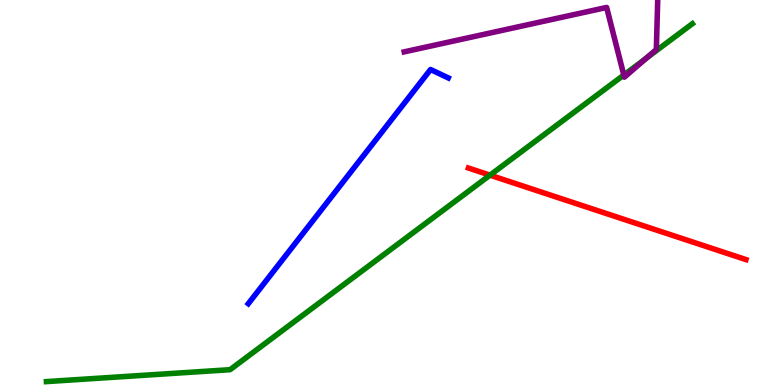[{'lines': ['blue', 'red'], 'intersections': []}, {'lines': ['green', 'red'], 'intersections': [{'x': 6.32, 'y': 5.45}]}, {'lines': ['purple', 'red'], 'intersections': []}, {'lines': ['blue', 'green'], 'intersections': []}, {'lines': ['blue', 'purple'], 'intersections': []}, {'lines': ['green', 'purple'], 'intersections': [{'x': 8.05, 'y': 8.05}, {'x': 8.34, 'y': 8.49}]}]